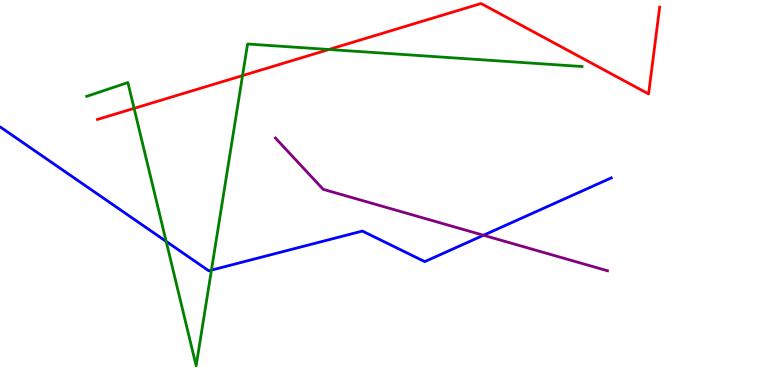[{'lines': ['blue', 'red'], 'intersections': []}, {'lines': ['green', 'red'], 'intersections': [{'x': 1.73, 'y': 7.19}, {'x': 3.13, 'y': 8.04}, {'x': 4.24, 'y': 8.71}]}, {'lines': ['purple', 'red'], 'intersections': []}, {'lines': ['blue', 'green'], 'intersections': [{'x': 2.14, 'y': 3.73}, {'x': 2.73, 'y': 2.98}]}, {'lines': ['blue', 'purple'], 'intersections': [{'x': 6.24, 'y': 3.89}]}, {'lines': ['green', 'purple'], 'intersections': []}]